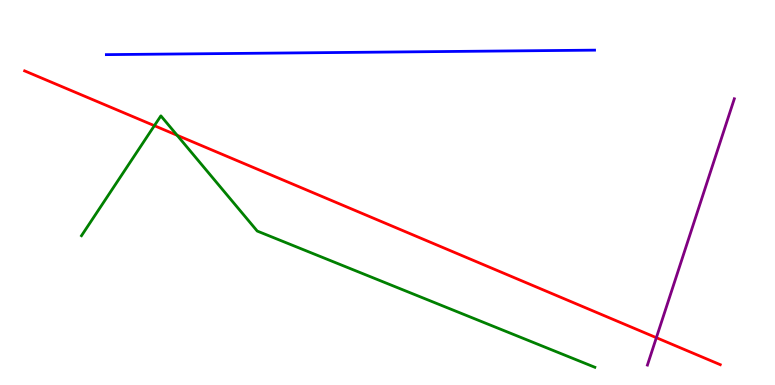[{'lines': ['blue', 'red'], 'intersections': []}, {'lines': ['green', 'red'], 'intersections': [{'x': 1.99, 'y': 6.74}, {'x': 2.29, 'y': 6.49}]}, {'lines': ['purple', 'red'], 'intersections': [{'x': 8.47, 'y': 1.23}]}, {'lines': ['blue', 'green'], 'intersections': []}, {'lines': ['blue', 'purple'], 'intersections': []}, {'lines': ['green', 'purple'], 'intersections': []}]